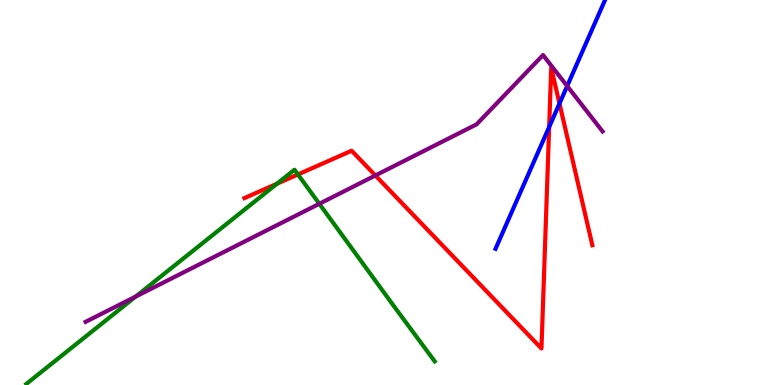[{'lines': ['blue', 'red'], 'intersections': [{'x': 7.09, 'y': 6.7}, {'x': 7.22, 'y': 7.31}]}, {'lines': ['green', 'red'], 'intersections': [{'x': 3.57, 'y': 5.23}, {'x': 3.84, 'y': 5.47}]}, {'lines': ['purple', 'red'], 'intersections': [{'x': 4.84, 'y': 5.44}]}, {'lines': ['blue', 'green'], 'intersections': []}, {'lines': ['blue', 'purple'], 'intersections': [{'x': 7.32, 'y': 7.76}]}, {'lines': ['green', 'purple'], 'intersections': [{'x': 1.75, 'y': 2.3}, {'x': 4.12, 'y': 4.71}]}]